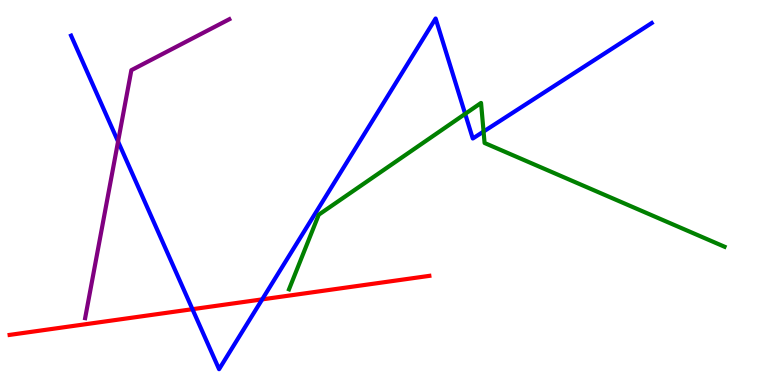[{'lines': ['blue', 'red'], 'intersections': [{'x': 2.48, 'y': 1.97}, {'x': 3.38, 'y': 2.22}]}, {'lines': ['green', 'red'], 'intersections': []}, {'lines': ['purple', 'red'], 'intersections': []}, {'lines': ['blue', 'green'], 'intersections': [{'x': 6.0, 'y': 7.04}, {'x': 6.24, 'y': 6.58}]}, {'lines': ['blue', 'purple'], 'intersections': [{'x': 1.52, 'y': 6.32}]}, {'lines': ['green', 'purple'], 'intersections': []}]